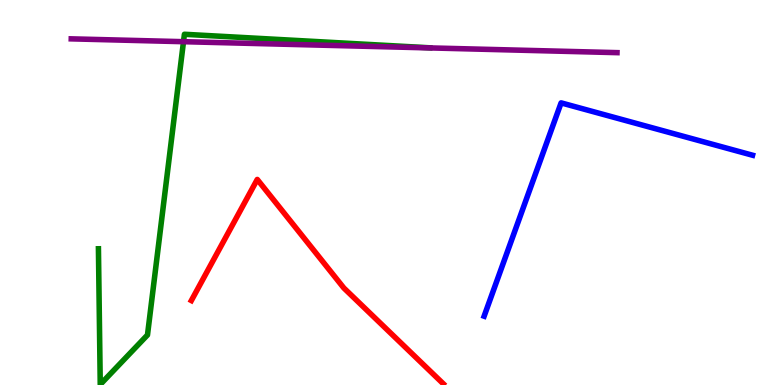[{'lines': ['blue', 'red'], 'intersections': []}, {'lines': ['green', 'red'], 'intersections': []}, {'lines': ['purple', 'red'], 'intersections': []}, {'lines': ['blue', 'green'], 'intersections': []}, {'lines': ['blue', 'purple'], 'intersections': []}, {'lines': ['green', 'purple'], 'intersections': [{'x': 2.37, 'y': 8.92}]}]